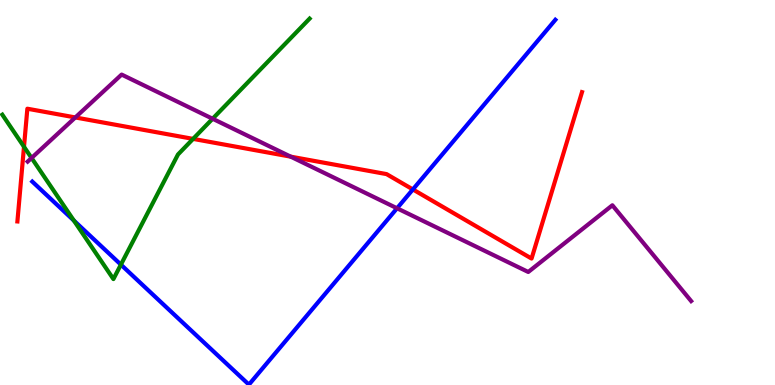[{'lines': ['blue', 'red'], 'intersections': [{'x': 5.33, 'y': 5.08}]}, {'lines': ['green', 'red'], 'intersections': [{'x': 0.31, 'y': 6.19}, {'x': 2.49, 'y': 6.39}]}, {'lines': ['purple', 'red'], 'intersections': [{'x': 0.972, 'y': 6.95}, {'x': 3.75, 'y': 5.93}]}, {'lines': ['blue', 'green'], 'intersections': [{'x': 0.953, 'y': 4.27}, {'x': 1.56, 'y': 3.13}]}, {'lines': ['blue', 'purple'], 'intersections': [{'x': 5.12, 'y': 4.59}]}, {'lines': ['green', 'purple'], 'intersections': [{'x': 0.407, 'y': 5.9}, {'x': 2.74, 'y': 6.92}]}]